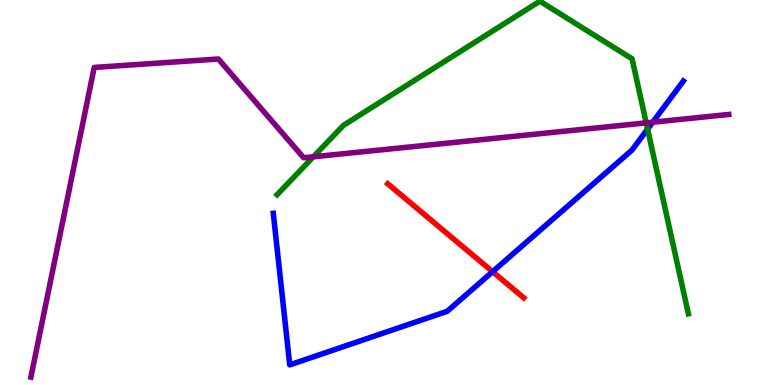[{'lines': ['blue', 'red'], 'intersections': [{'x': 6.36, 'y': 2.94}]}, {'lines': ['green', 'red'], 'intersections': []}, {'lines': ['purple', 'red'], 'intersections': []}, {'lines': ['blue', 'green'], 'intersections': [{'x': 8.36, 'y': 6.65}]}, {'lines': ['blue', 'purple'], 'intersections': [{'x': 8.42, 'y': 6.83}]}, {'lines': ['green', 'purple'], 'intersections': [{'x': 4.04, 'y': 5.93}, {'x': 8.34, 'y': 6.81}]}]